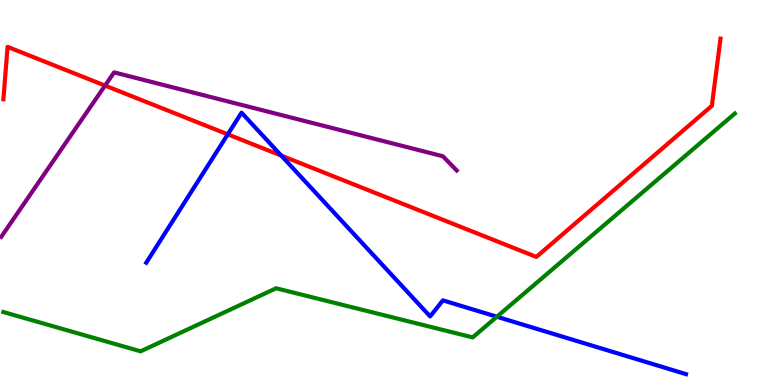[{'lines': ['blue', 'red'], 'intersections': [{'x': 2.94, 'y': 6.51}, {'x': 3.63, 'y': 5.96}]}, {'lines': ['green', 'red'], 'intersections': []}, {'lines': ['purple', 'red'], 'intersections': [{'x': 1.36, 'y': 7.78}]}, {'lines': ['blue', 'green'], 'intersections': [{'x': 6.41, 'y': 1.77}]}, {'lines': ['blue', 'purple'], 'intersections': []}, {'lines': ['green', 'purple'], 'intersections': []}]